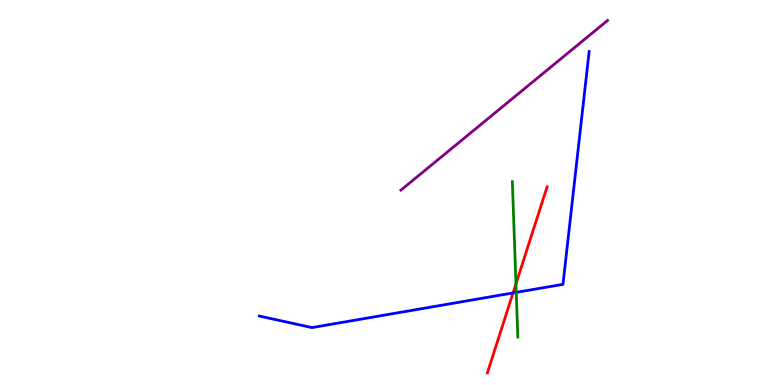[{'lines': ['blue', 'red'], 'intersections': [{'x': 6.62, 'y': 2.39}]}, {'lines': ['green', 'red'], 'intersections': [{'x': 6.66, 'y': 2.63}]}, {'lines': ['purple', 'red'], 'intersections': []}, {'lines': ['blue', 'green'], 'intersections': [{'x': 6.66, 'y': 2.41}]}, {'lines': ['blue', 'purple'], 'intersections': []}, {'lines': ['green', 'purple'], 'intersections': []}]